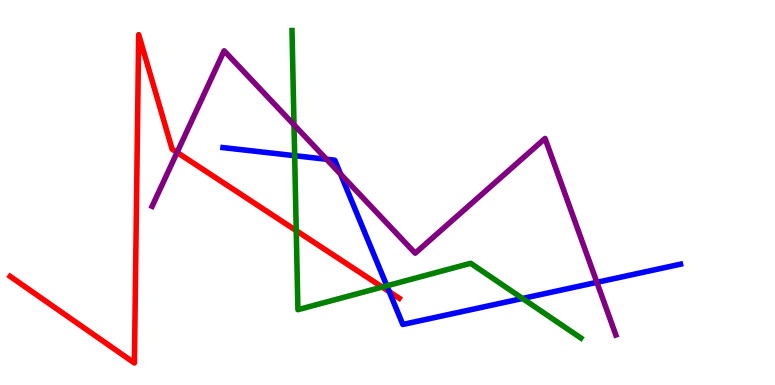[{'lines': ['blue', 'red'], 'intersections': [{'x': 5.02, 'y': 2.42}]}, {'lines': ['green', 'red'], 'intersections': [{'x': 3.82, 'y': 4.01}, {'x': 4.93, 'y': 2.54}]}, {'lines': ['purple', 'red'], 'intersections': [{'x': 2.29, 'y': 6.04}]}, {'lines': ['blue', 'green'], 'intersections': [{'x': 3.8, 'y': 5.96}, {'x': 4.99, 'y': 2.58}, {'x': 6.74, 'y': 2.25}]}, {'lines': ['blue', 'purple'], 'intersections': [{'x': 4.21, 'y': 5.86}, {'x': 4.39, 'y': 5.48}, {'x': 7.7, 'y': 2.67}]}, {'lines': ['green', 'purple'], 'intersections': [{'x': 3.79, 'y': 6.76}]}]